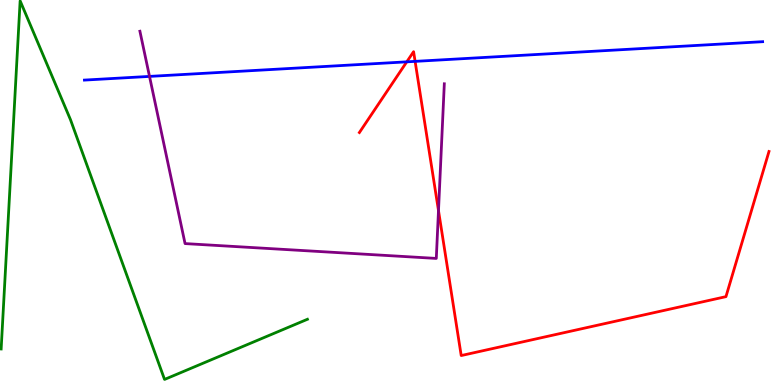[{'lines': ['blue', 'red'], 'intersections': [{'x': 5.25, 'y': 8.39}, {'x': 5.36, 'y': 8.41}]}, {'lines': ['green', 'red'], 'intersections': []}, {'lines': ['purple', 'red'], 'intersections': [{'x': 5.66, 'y': 4.53}]}, {'lines': ['blue', 'green'], 'intersections': []}, {'lines': ['blue', 'purple'], 'intersections': [{'x': 1.93, 'y': 8.02}]}, {'lines': ['green', 'purple'], 'intersections': []}]